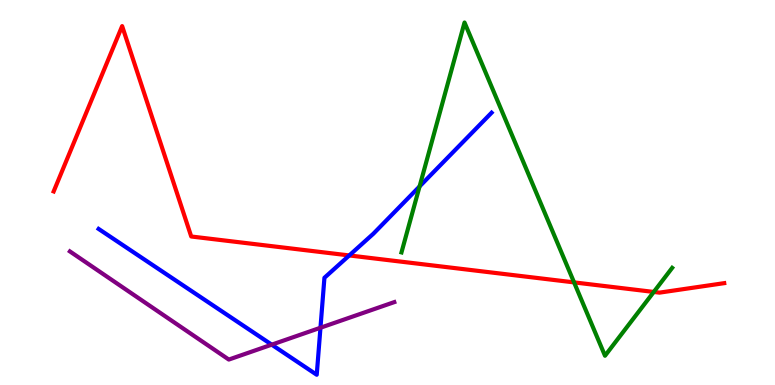[{'lines': ['blue', 'red'], 'intersections': [{'x': 4.51, 'y': 3.37}]}, {'lines': ['green', 'red'], 'intersections': [{'x': 7.41, 'y': 2.67}, {'x': 8.44, 'y': 2.42}]}, {'lines': ['purple', 'red'], 'intersections': []}, {'lines': ['blue', 'green'], 'intersections': [{'x': 5.41, 'y': 5.16}]}, {'lines': ['blue', 'purple'], 'intersections': [{'x': 3.51, 'y': 1.05}, {'x': 4.14, 'y': 1.49}]}, {'lines': ['green', 'purple'], 'intersections': []}]